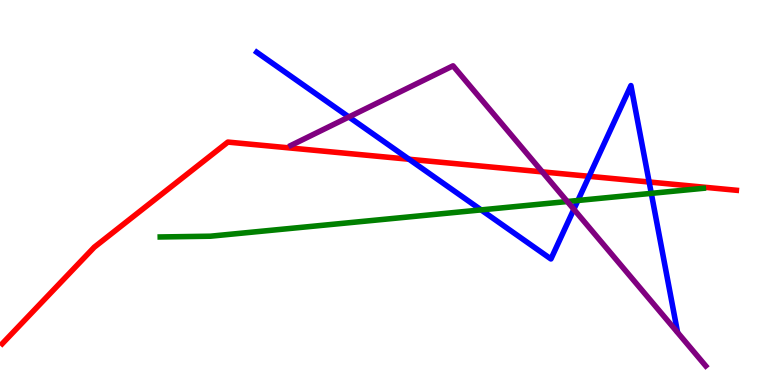[{'lines': ['blue', 'red'], 'intersections': [{'x': 5.28, 'y': 5.86}, {'x': 7.6, 'y': 5.42}, {'x': 8.38, 'y': 5.27}]}, {'lines': ['green', 'red'], 'intersections': []}, {'lines': ['purple', 'red'], 'intersections': [{'x': 7.0, 'y': 5.54}]}, {'lines': ['blue', 'green'], 'intersections': [{'x': 6.21, 'y': 4.55}, {'x': 7.46, 'y': 4.79}, {'x': 8.4, 'y': 4.98}]}, {'lines': ['blue', 'purple'], 'intersections': [{'x': 4.5, 'y': 6.96}, {'x': 7.4, 'y': 4.56}]}, {'lines': ['green', 'purple'], 'intersections': [{'x': 7.32, 'y': 4.77}]}]